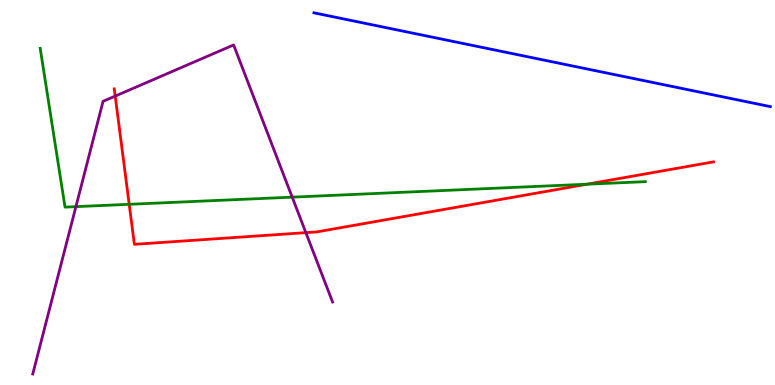[{'lines': ['blue', 'red'], 'intersections': []}, {'lines': ['green', 'red'], 'intersections': [{'x': 1.67, 'y': 4.69}, {'x': 7.57, 'y': 5.22}]}, {'lines': ['purple', 'red'], 'intersections': [{'x': 1.49, 'y': 7.5}, {'x': 3.95, 'y': 3.96}]}, {'lines': ['blue', 'green'], 'intersections': []}, {'lines': ['blue', 'purple'], 'intersections': []}, {'lines': ['green', 'purple'], 'intersections': [{'x': 0.979, 'y': 4.63}, {'x': 3.77, 'y': 4.88}]}]